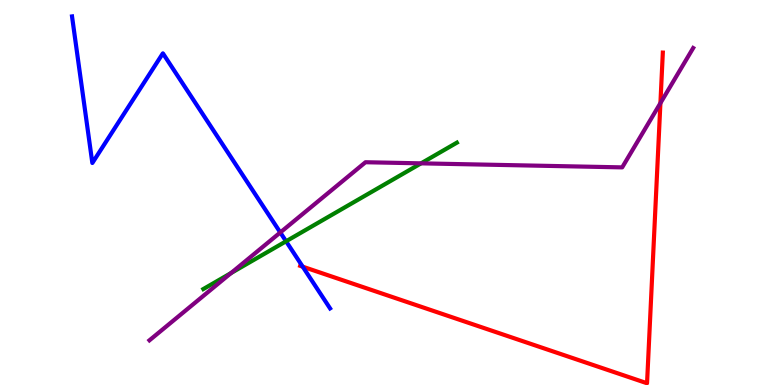[{'lines': ['blue', 'red'], 'intersections': [{'x': 3.91, 'y': 3.07}]}, {'lines': ['green', 'red'], 'intersections': []}, {'lines': ['purple', 'red'], 'intersections': [{'x': 8.52, 'y': 7.32}]}, {'lines': ['blue', 'green'], 'intersections': [{'x': 3.69, 'y': 3.73}]}, {'lines': ['blue', 'purple'], 'intersections': [{'x': 3.62, 'y': 3.96}]}, {'lines': ['green', 'purple'], 'intersections': [{'x': 2.98, 'y': 2.91}, {'x': 5.43, 'y': 5.76}]}]